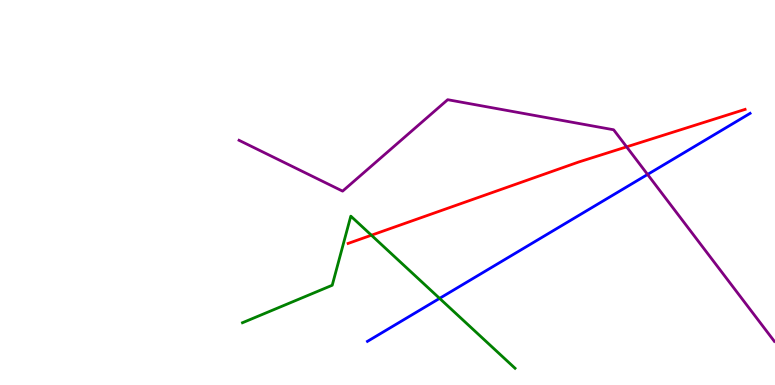[{'lines': ['blue', 'red'], 'intersections': []}, {'lines': ['green', 'red'], 'intersections': [{'x': 4.79, 'y': 3.89}]}, {'lines': ['purple', 'red'], 'intersections': [{'x': 8.09, 'y': 6.19}]}, {'lines': ['blue', 'green'], 'intersections': [{'x': 5.67, 'y': 2.25}]}, {'lines': ['blue', 'purple'], 'intersections': [{'x': 8.36, 'y': 5.47}]}, {'lines': ['green', 'purple'], 'intersections': []}]